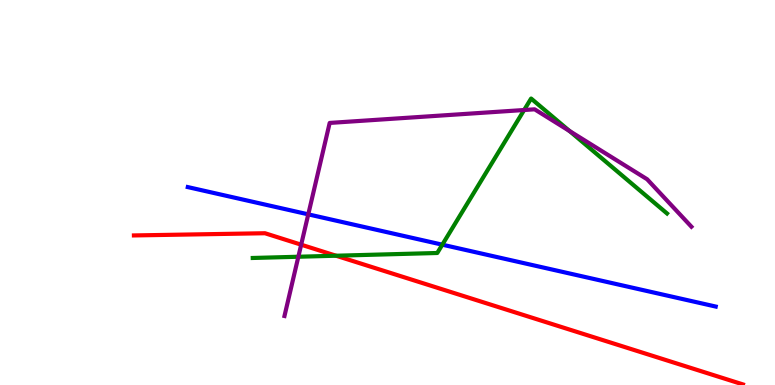[{'lines': ['blue', 'red'], 'intersections': []}, {'lines': ['green', 'red'], 'intersections': [{'x': 4.34, 'y': 3.36}]}, {'lines': ['purple', 'red'], 'intersections': [{'x': 3.89, 'y': 3.64}]}, {'lines': ['blue', 'green'], 'intersections': [{'x': 5.71, 'y': 3.64}]}, {'lines': ['blue', 'purple'], 'intersections': [{'x': 3.98, 'y': 4.43}]}, {'lines': ['green', 'purple'], 'intersections': [{'x': 3.85, 'y': 3.33}, {'x': 6.76, 'y': 7.14}, {'x': 7.35, 'y': 6.6}]}]